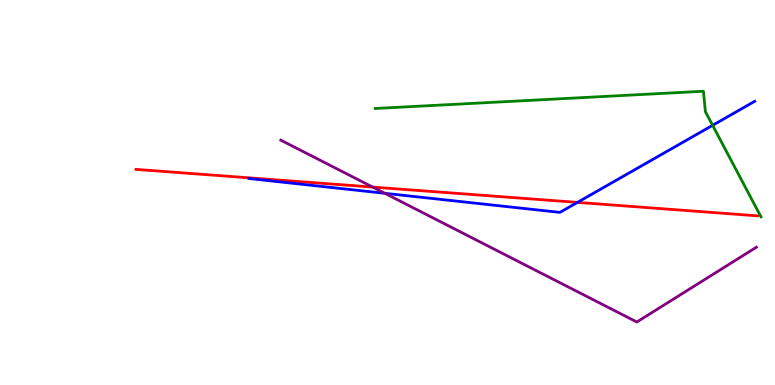[{'lines': ['blue', 'red'], 'intersections': [{'x': 7.45, 'y': 4.74}]}, {'lines': ['green', 'red'], 'intersections': []}, {'lines': ['purple', 'red'], 'intersections': [{'x': 4.81, 'y': 5.14}]}, {'lines': ['blue', 'green'], 'intersections': [{'x': 9.2, 'y': 6.74}]}, {'lines': ['blue', 'purple'], 'intersections': [{'x': 4.97, 'y': 4.98}]}, {'lines': ['green', 'purple'], 'intersections': []}]